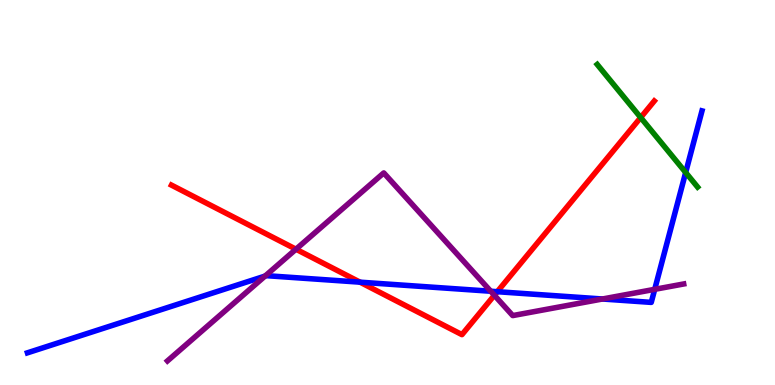[{'lines': ['blue', 'red'], 'intersections': [{'x': 4.65, 'y': 2.67}, {'x': 6.42, 'y': 2.42}]}, {'lines': ['green', 'red'], 'intersections': [{'x': 8.27, 'y': 6.95}]}, {'lines': ['purple', 'red'], 'intersections': [{'x': 3.82, 'y': 3.53}, {'x': 6.38, 'y': 2.33}]}, {'lines': ['blue', 'green'], 'intersections': [{'x': 8.85, 'y': 5.52}]}, {'lines': ['blue', 'purple'], 'intersections': [{'x': 3.42, 'y': 2.83}, {'x': 6.33, 'y': 2.44}, {'x': 7.77, 'y': 2.23}, {'x': 8.45, 'y': 2.49}]}, {'lines': ['green', 'purple'], 'intersections': []}]